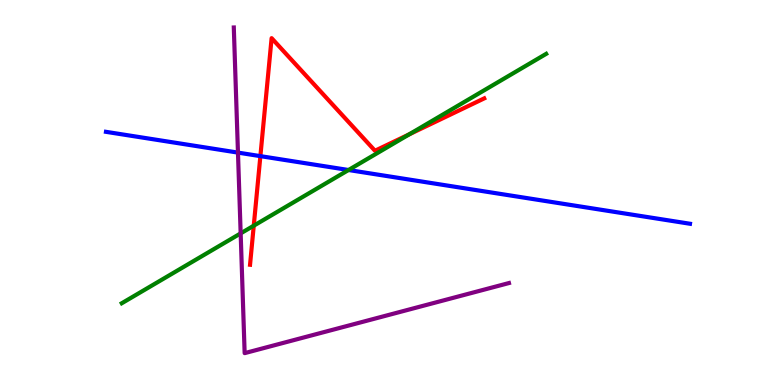[{'lines': ['blue', 'red'], 'intersections': [{'x': 3.36, 'y': 5.94}]}, {'lines': ['green', 'red'], 'intersections': [{'x': 3.27, 'y': 4.14}, {'x': 5.28, 'y': 6.51}]}, {'lines': ['purple', 'red'], 'intersections': []}, {'lines': ['blue', 'green'], 'intersections': [{'x': 4.5, 'y': 5.58}]}, {'lines': ['blue', 'purple'], 'intersections': [{'x': 3.07, 'y': 6.04}]}, {'lines': ['green', 'purple'], 'intersections': [{'x': 3.11, 'y': 3.94}]}]